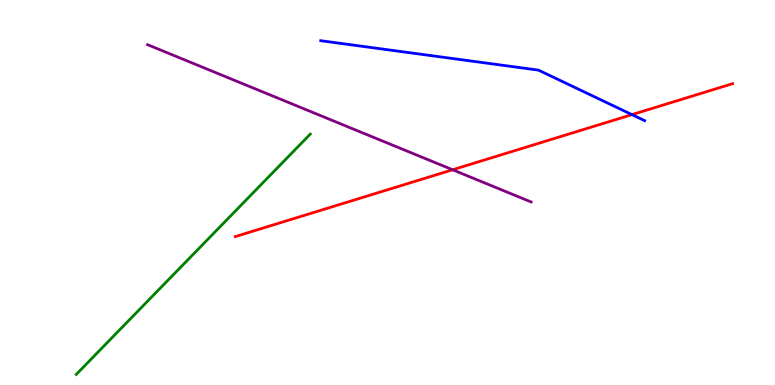[{'lines': ['blue', 'red'], 'intersections': [{'x': 8.15, 'y': 7.02}]}, {'lines': ['green', 'red'], 'intersections': []}, {'lines': ['purple', 'red'], 'intersections': [{'x': 5.84, 'y': 5.59}]}, {'lines': ['blue', 'green'], 'intersections': []}, {'lines': ['blue', 'purple'], 'intersections': []}, {'lines': ['green', 'purple'], 'intersections': []}]